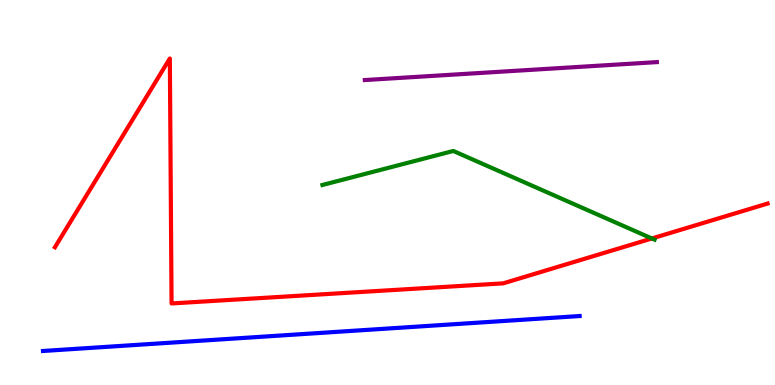[{'lines': ['blue', 'red'], 'intersections': []}, {'lines': ['green', 'red'], 'intersections': [{'x': 8.41, 'y': 3.81}]}, {'lines': ['purple', 'red'], 'intersections': []}, {'lines': ['blue', 'green'], 'intersections': []}, {'lines': ['blue', 'purple'], 'intersections': []}, {'lines': ['green', 'purple'], 'intersections': []}]